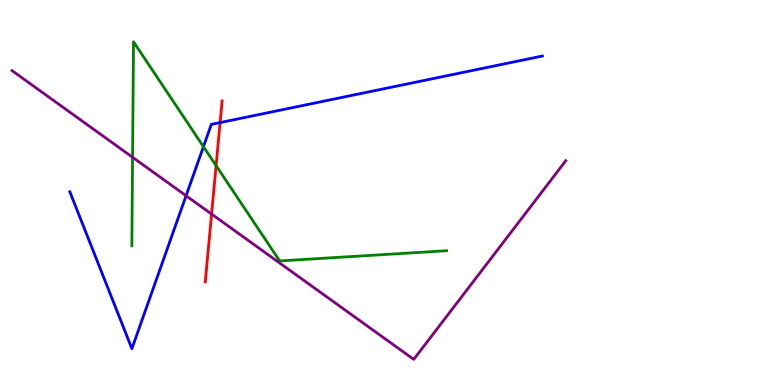[{'lines': ['blue', 'red'], 'intersections': [{'x': 2.84, 'y': 6.82}]}, {'lines': ['green', 'red'], 'intersections': [{'x': 2.79, 'y': 5.7}]}, {'lines': ['purple', 'red'], 'intersections': [{'x': 2.73, 'y': 4.44}]}, {'lines': ['blue', 'green'], 'intersections': [{'x': 2.63, 'y': 6.19}]}, {'lines': ['blue', 'purple'], 'intersections': [{'x': 2.4, 'y': 4.92}]}, {'lines': ['green', 'purple'], 'intersections': [{'x': 1.71, 'y': 5.91}]}]